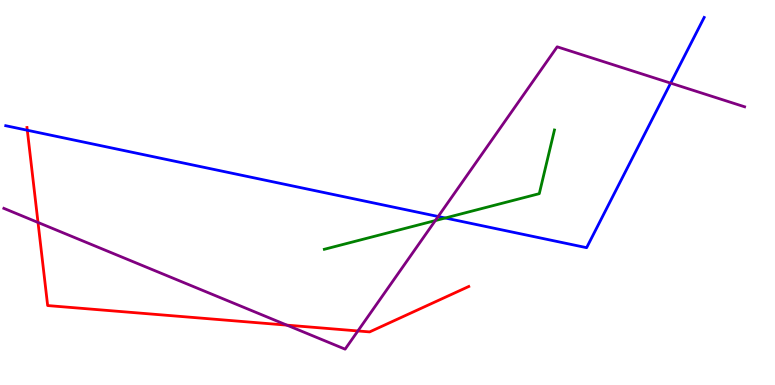[{'lines': ['blue', 'red'], 'intersections': [{'x': 0.352, 'y': 6.62}]}, {'lines': ['green', 'red'], 'intersections': []}, {'lines': ['purple', 'red'], 'intersections': [{'x': 0.49, 'y': 4.22}, {'x': 3.7, 'y': 1.55}, {'x': 4.62, 'y': 1.4}]}, {'lines': ['blue', 'green'], 'intersections': [{'x': 5.75, 'y': 4.34}]}, {'lines': ['blue', 'purple'], 'intersections': [{'x': 5.65, 'y': 4.38}, {'x': 8.65, 'y': 7.84}]}, {'lines': ['green', 'purple'], 'intersections': [{'x': 5.62, 'y': 4.27}]}]